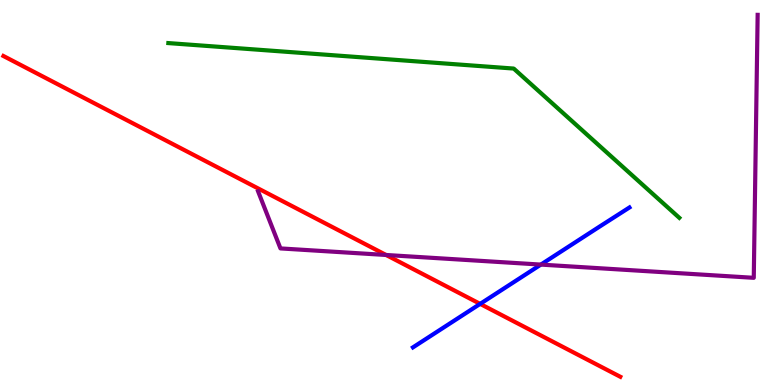[{'lines': ['blue', 'red'], 'intersections': [{'x': 6.2, 'y': 2.11}]}, {'lines': ['green', 'red'], 'intersections': []}, {'lines': ['purple', 'red'], 'intersections': [{'x': 4.98, 'y': 3.38}]}, {'lines': ['blue', 'green'], 'intersections': []}, {'lines': ['blue', 'purple'], 'intersections': [{'x': 6.98, 'y': 3.13}]}, {'lines': ['green', 'purple'], 'intersections': []}]